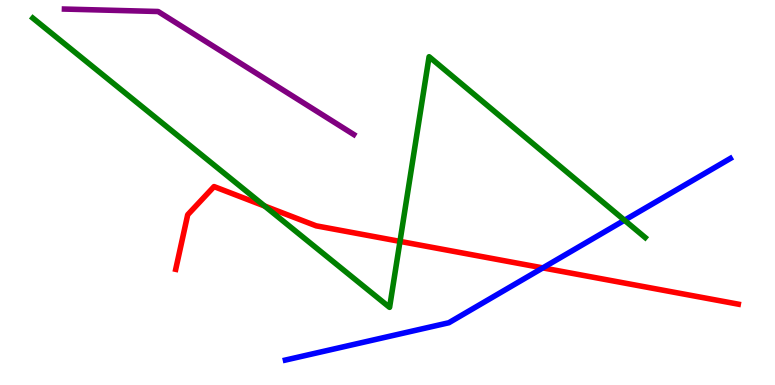[{'lines': ['blue', 'red'], 'intersections': [{'x': 7.0, 'y': 3.04}]}, {'lines': ['green', 'red'], 'intersections': [{'x': 3.41, 'y': 4.65}, {'x': 5.16, 'y': 3.73}]}, {'lines': ['purple', 'red'], 'intersections': []}, {'lines': ['blue', 'green'], 'intersections': [{'x': 8.06, 'y': 4.28}]}, {'lines': ['blue', 'purple'], 'intersections': []}, {'lines': ['green', 'purple'], 'intersections': []}]